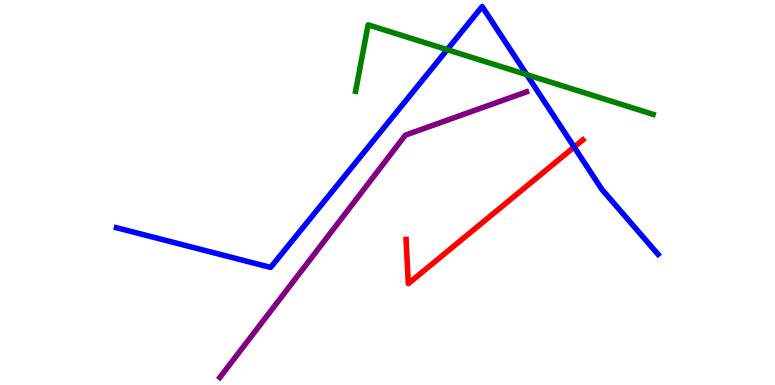[{'lines': ['blue', 'red'], 'intersections': [{'x': 7.41, 'y': 6.18}]}, {'lines': ['green', 'red'], 'intersections': []}, {'lines': ['purple', 'red'], 'intersections': []}, {'lines': ['blue', 'green'], 'intersections': [{'x': 5.77, 'y': 8.71}, {'x': 6.8, 'y': 8.06}]}, {'lines': ['blue', 'purple'], 'intersections': []}, {'lines': ['green', 'purple'], 'intersections': []}]